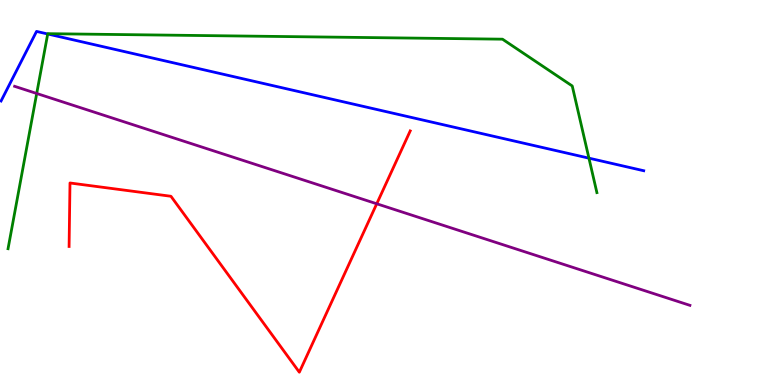[{'lines': ['blue', 'red'], 'intersections': []}, {'lines': ['green', 'red'], 'intersections': []}, {'lines': ['purple', 'red'], 'intersections': [{'x': 4.86, 'y': 4.71}]}, {'lines': ['blue', 'green'], 'intersections': [{'x': 0.616, 'y': 9.12}, {'x': 7.6, 'y': 5.89}]}, {'lines': ['blue', 'purple'], 'intersections': []}, {'lines': ['green', 'purple'], 'intersections': [{'x': 0.474, 'y': 7.57}]}]